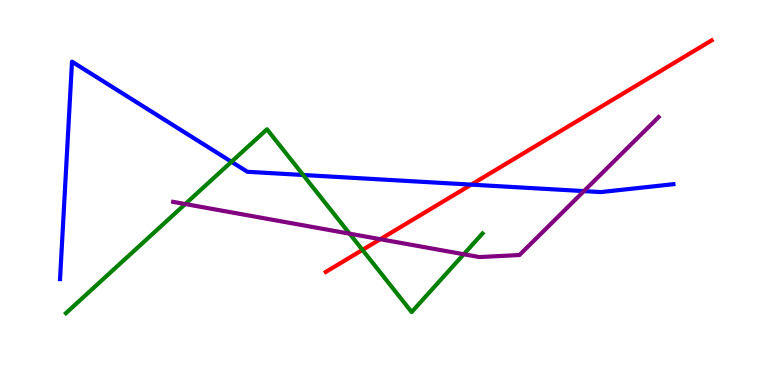[{'lines': ['blue', 'red'], 'intersections': [{'x': 6.08, 'y': 5.2}]}, {'lines': ['green', 'red'], 'intersections': [{'x': 4.68, 'y': 3.51}]}, {'lines': ['purple', 'red'], 'intersections': [{'x': 4.91, 'y': 3.79}]}, {'lines': ['blue', 'green'], 'intersections': [{'x': 2.99, 'y': 5.8}, {'x': 3.91, 'y': 5.45}]}, {'lines': ['blue', 'purple'], 'intersections': [{'x': 7.53, 'y': 5.04}]}, {'lines': ['green', 'purple'], 'intersections': [{'x': 2.39, 'y': 4.7}, {'x': 4.51, 'y': 3.93}, {'x': 5.98, 'y': 3.4}]}]